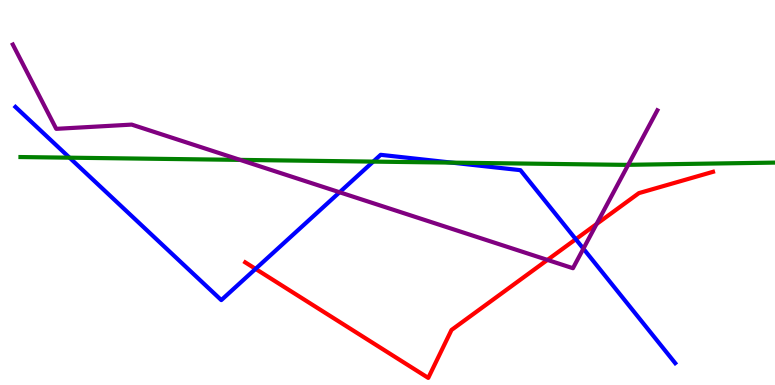[{'lines': ['blue', 'red'], 'intersections': [{'x': 3.3, 'y': 3.02}, {'x': 7.43, 'y': 3.79}]}, {'lines': ['green', 'red'], 'intersections': []}, {'lines': ['purple', 'red'], 'intersections': [{'x': 7.06, 'y': 3.25}, {'x': 7.7, 'y': 4.18}]}, {'lines': ['blue', 'green'], 'intersections': [{'x': 0.897, 'y': 5.9}, {'x': 4.82, 'y': 5.8}, {'x': 5.83, 'y': 5.78}]}, {'lines': ['blue', 'purple'], 'intersections': [{'x': 4.38, 'y': 5.01}, {'x': 7.53, 'y': 3.54}]}, {'lines': ['green', 'purple'], 'intersections': [{'x': 3.1, 'y': 5.85}, {'x': 8.11, 'y': 5.72}]}]